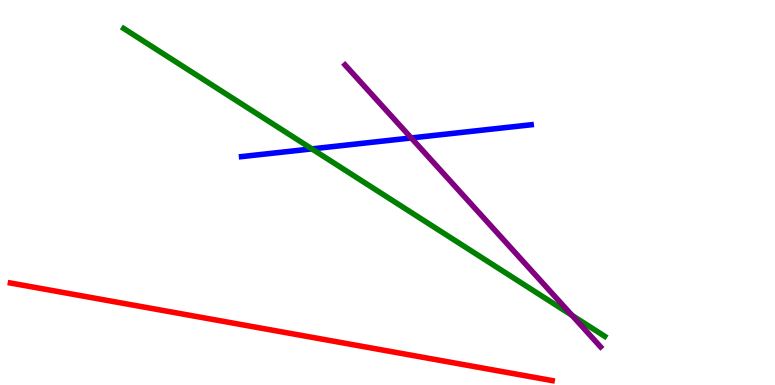[{'lines': ['blue', 'red'], 'intersections': []}, {'lines': ['green', 'red'], 'intersections': []}, {'lines': ['purple', 'red'], 'intersections': []}, {'lines': ['blue', 'green'], 'intersections': [{'x': 4.02, 'y': 6.13}]}, {'lines': ['blue', 'purple'], 'intersections': [{'x': 5.31, 'y': 6.42}]}, {'lines': ['green', 'purple'], 'intersections': [{'x': 7.38, 'y': 1.81}]}]